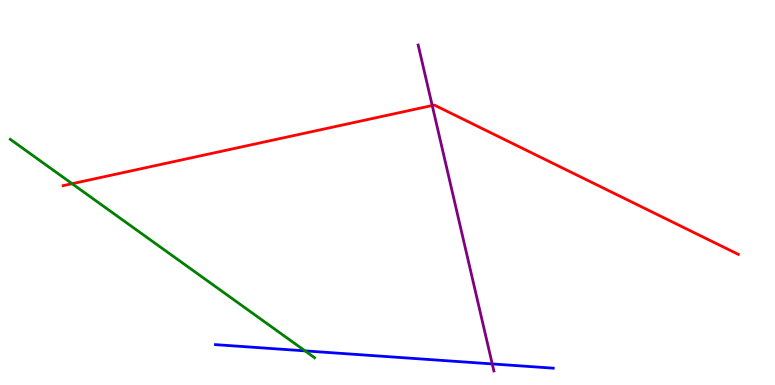[{'lines': ['blue', 'red'], 'intersections': []}, {'lines': ['green', 'red'], 'intersections': [{'x': 0.93, 'y': 5.23}]}, {'lines': ['purple', 'red'], 'intersections': [{'x': 5.58, 'y': 7.26}]}, {'lines': ['blue', 'green'], 'intersections': [{'x': 3.94, 'y': 0.886}]}, {'lines': ['blue', 'purple'], 'intersections': [{'x': 6.35, 'y': 0.547}]}, {'lines': ['green', 'purple'], 'intersections': []}]